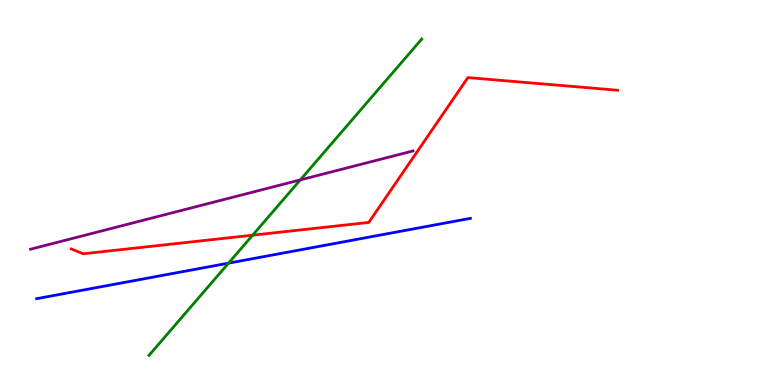[{'lines': ['blue', 'red'], 'intersections': []}, {'lines': ['green', 'red'], 'intersections': [{'x': 3.26, 'y': 3.89}]}, {'lines': ['purple', 'red'], 'intersections': []}, {'lines': ['blue', 'green'], 'intersections': [{'x': 2.95, 'y': 3.17}]}, {'lines': ['blue', 'purple'], 'intersections': []}, {'lines': ['green', 'purple'], 'intersections': [{'x': 3.87, 'y': 5.33}]}]